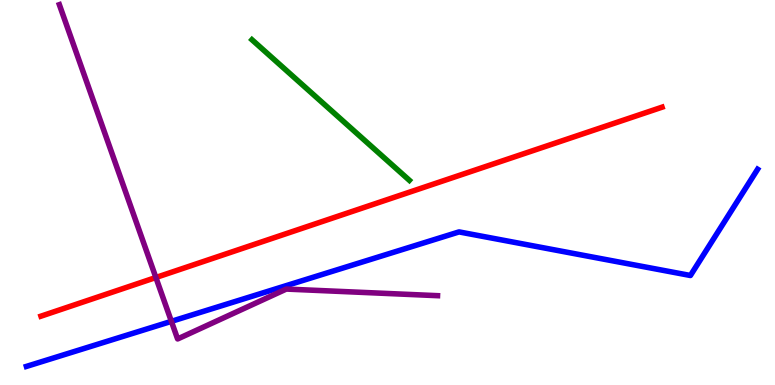[{'lines': ['blue', 'red'], 'intersections': []}, {'lines': ['green', 'red'], 'intersections': []}, {'lines': ['purple', 'red'], 'intersections': [{'x': 2.01, 'y': 2.79}]}, {'lines': ['blue', 'green'], 'intersections': []}, {'lines': ['blue', 'purple'], 'intersections': [{'x': 2.21, 'y': 1.65}]}, {'lines': ['green', 'purple'], 'intersections': []}]